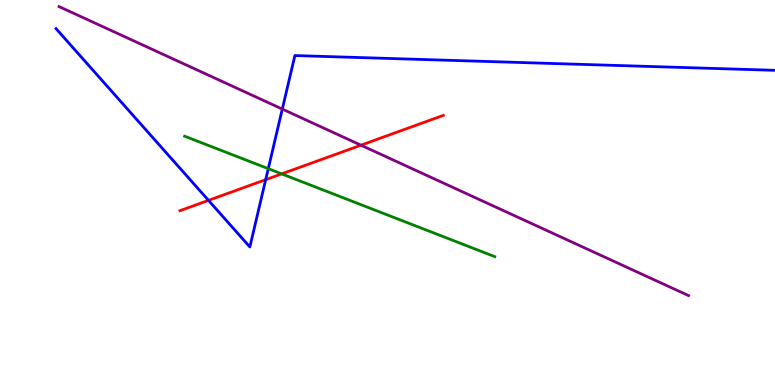[{'lines': ['blue', 'red'], 'intersections': [{'x': 2.69, 'y': 4.8}, {'x': 3.43, 'y': 5.33}]}, {'lines': ['green', 'red'], 'intersections': [{'x': 3.63, 'y': 5.48}]}, {'lines': ['purple', 'red'], 'intersections': [{'x': 4.66, 'y': 6.23}]}, {'lines': ['blue', 'green'], 'intersections': [{'x': 3.46, 'y': 5.62}]}, {'lines': ['blue', 'purple'], 'intersections': [{'x': 3.64, 'y': 7.17}]}, {'lines': ['green', 'purple'], 'intersections': []}]